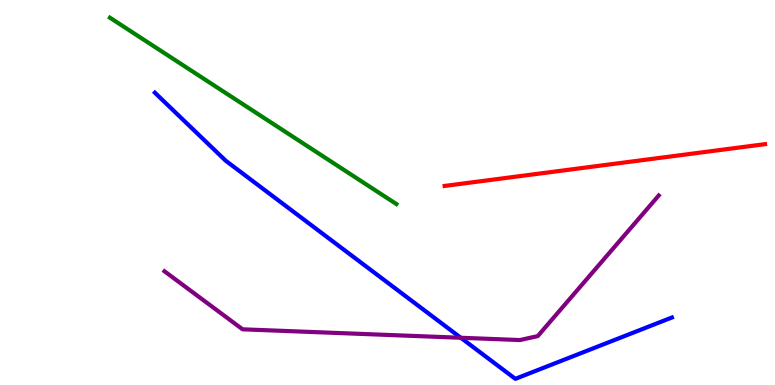[{'lines': ['blue', 'red'], 'intersections': []}, {'lines': ['green', 'red'], 'intersections': []}, {'lines': ['purple', 'red'], 'intersections': []}, {'lines': ['blue', 'green'], 'intersections': []}, {'lines': ['blue', 'purple'], 'intersections': [{'x': 5.95, 'y': 1.23}]}, {'lines': ['green', 'purple'], 'intersections': []}]